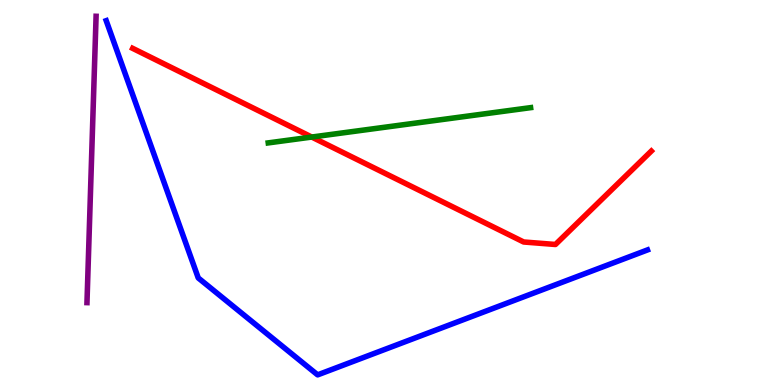[{'lines': ['blue', 'red'], 'intersections': []}, {'lines': ['green', 'red'], 'intersections': [{'x': 4.02, 'y': 6.44}]}, {'lines': ['purple', 'red'], 'intersections': []}, {'lines': ['blue', 'green'], 'intersections': []}, {'lines': ['blue', 'purple'], 'intersections': []}, {'lines': ['green', 'purple'], 'intersections': []}]